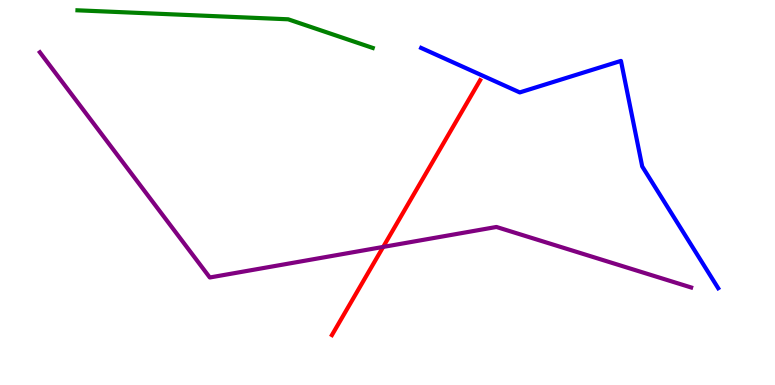[{'lines': ['blue', 'red'], 'intersections': []}, {'lines': ['green', 'red'], 'intersections': []}, {'lines': ['purple', 'red'], 'intersections': [{'x': 4.94, 'y': 3.59}]}, {'lines': ['blue', 'green'], 'intersections': []}, {'lines': ['blue', 'purple'], 'intersections': []}, {'lines': ['green', 'purple'], 'intersections': []}]